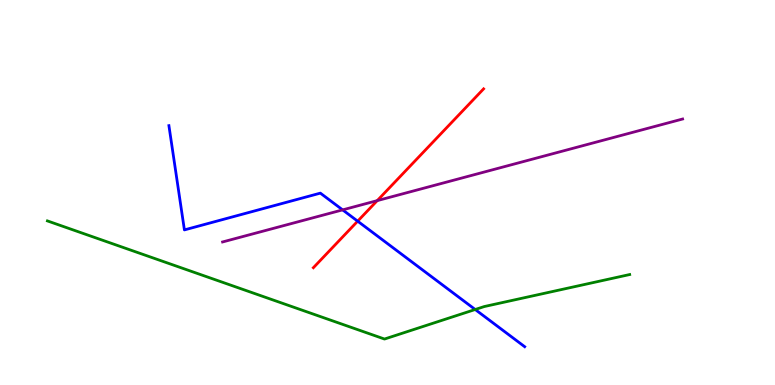[{'lines': ['blue', 'red'], 'intersections': [{'x': 4.62, 'y': 4.26}]}, {'lines': ['green', 'red'], 'intersections': []}, {'lines': ['purple', 'red'], 'intersections': [{'x': 4.87, 'y': 4.79}]}, {'lines': ['blue', 'green'], 'intersections': [{'x': 6.13, 'y': 1.96}]}, {'lines': ['blue', 'purple'], 'intersections': [{'x': 4.42, 'y': 4.55}]}, {'lines': ['green', 'purple'], 'intersections': []}]